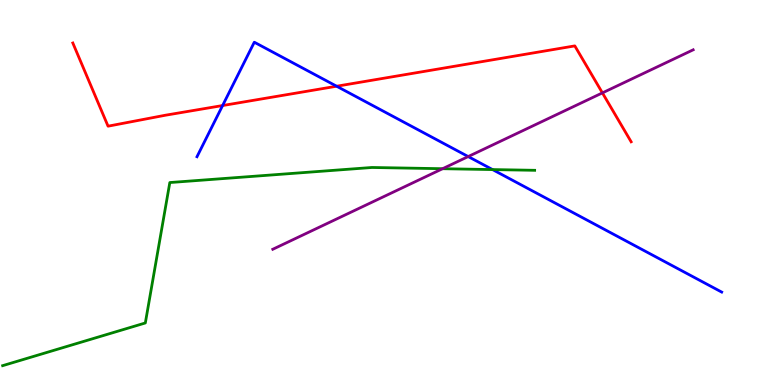[{'lines': ['blue', 'red'], 'intersections': [{'x': 2.87, 'y': 7.26}, {'x': 4.34, 'y': 7.76}]}, {'lines': ['green', 'red'], 'intersections': []}, {'lines': ['purple', 'red'], 'intersections': [{'x': 7.77, 'y': 7.59}]}, {'lines': ['blue', 'green'], 'intersections': [{'x': 6.36, 'y': 5.6}]}, {'lines': ['blue', 'purple'], 'intersections': [{'x': 6.04, 'y': 5.93}]}, {'lines': ['green', 'purple'], 'intersections': [{'x': 5.71, 'y': 5.62}]}]